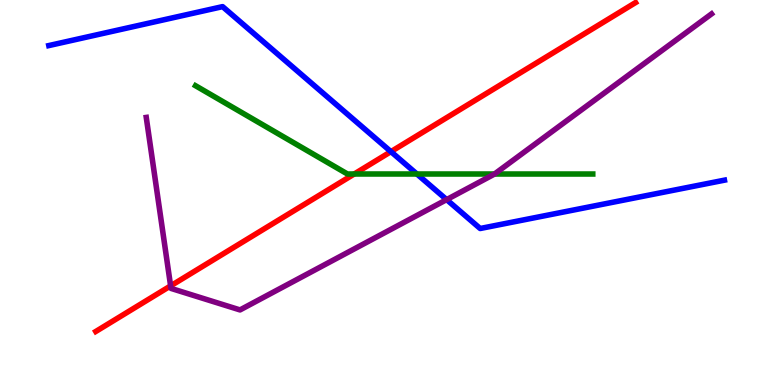[{'lines': ['blue', 'red'], 'intersections': [{'x': 5.04, 'y': 6.06}]}, {'lines': ['green', 'red'], 'intersections': [{'x': 4.57, 'y': 5.48}]}, {'lines': ['purple', 'red'], 'intersections': [{'x': 2.2, 'y': 2.57}]}, {'lines': ['blue', 'green'], 'intersections': [{'x': 5.38, 'y': 5.48}]}, {'lines': ['blue', 'purple'], 'intersections': [{'x': 5.76, 'y': 4.82}]}, {'lines': ['green', 'purple'], 'intersections': [{'x': 6.38, 'y': 5.48}]}]